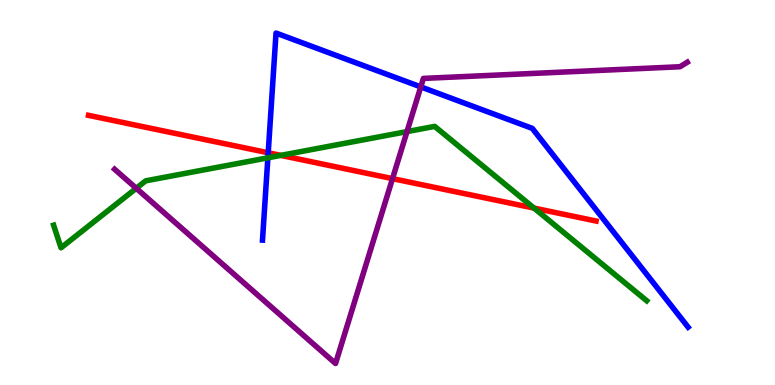[{'lines': ['blue', 'red'], 'intersections': [{'x': 3.46, 'y': 6.03}]}, {'lines': ['green', 'red'], 'intersections': [{'x': 3.62, 'y': 5.96}, {'x': 6.89, 'y': 4.59}]}, {'lines': ['purple', 'red'], 'intersections': [{'x': 5.06, 'y': 5.36}]}, {'lines': ['blue', 'green'], 'intersections': [{'x': 3.46, 'y': 5.9}]}, {'lines': ['blue', 'purple'], 'intersections': [{'x': 5.43, 'y': 7.74}]}, {'lines': ['green', 'purple'], 'intersections': [{'x': 1.76, 'y': 5.11}, {'x': 5.25, 'y': 6.58}]}]